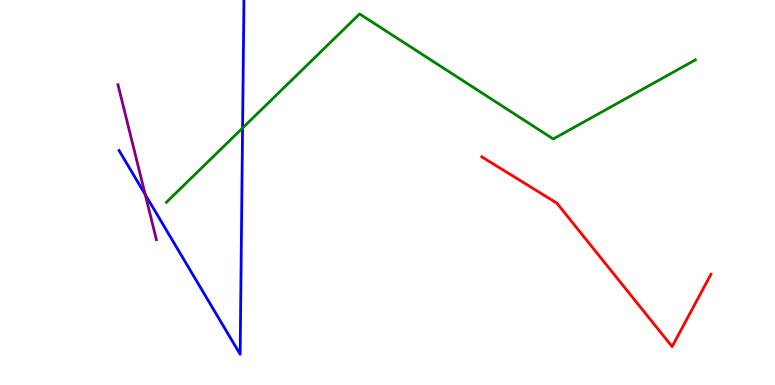[{'lines': ['blue', 'red'], 'intersections': []}, {'lines': ['green', 'red'], 'intersections': []}, {'lines': ['purple', 'red'], 'intersections': []}, {'lines': ['blue', 'green'], 'intersections': [{'x': 3.13, 'y': 6.67}]}, {'lines': ['blue', 'purple'], 'intersections': [{'x': 1.87, 'y': 4.95}]}, {'lines': ['green', 'purple'], 'intersections': []}]